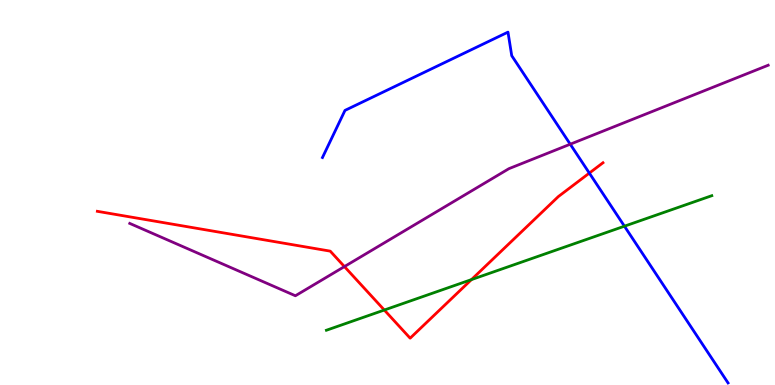[{'lines': ['blue', 'red'], 'intersections': [{'x': 7.6, 'y': 5.5}]}, {'lines': ['green', 'red'], 'intersections': [{'x': 4.96, 'y': 1.95}, {'x': 6.08, 'y': 2.74}]}, {'lines': ['purple', 'red'], 'intersections': [{'x': 4.44, 'y': 3.08}]}, {'lines': ['blue', 'green'], 'intersections': [{'x': 8.06, 'y': 4.12}]}, {'lines': ['blue', 'purple'], 'intersections': [{'x': 7.36, 'y': 6.25}]}, {'lines': ['green', 'purple'], 'intersections': []}]